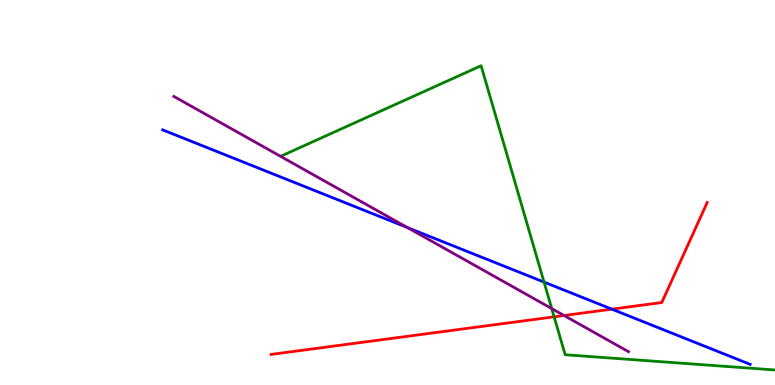[{'lines': ['blue', 'red'], 'intersections': [{'x': 7.89, 'y': 1.97}]}, {'lines': ['green', 'red'], 'intersections': [{'x': 7.15, 'y': 1.77}]}, {'lines': ['purple', 'red'], 'intersections': [{'x': 7.28, 'y': 1.81}]}, {'lines': ['blue', 'green'], 'intersections': [{'x': 7.02, 'y': 2.67}]}, {'lines': ['blue', 'purple'], 'intersections': [{'x': 5.26, 'y': 4.09}]}, {'lines': ['green', 'purple'], 'intersections': [{'x': 7.12, 'y': 1.98}]}]